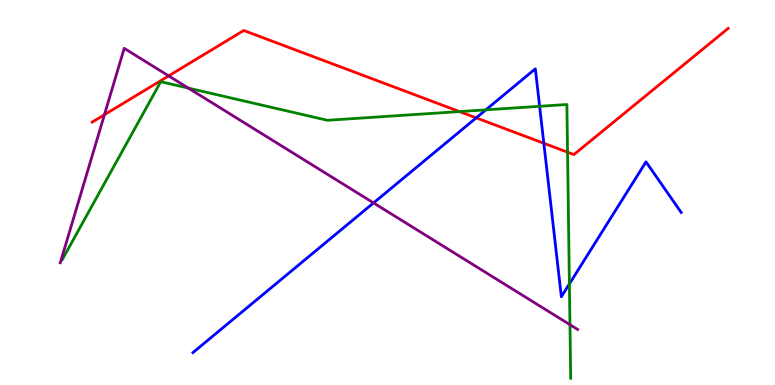[{'lines': ['blue', 'red'], 'intersections': [{'x': 6.14, 'y': 6.94}, {'x': 7.02, 'y': 6.28}]}, {'lines': ['green', 'red'], 'intersections': [{'x': 5.93, 'y': 7.1}, {'x': 7.32, 'y': 6.05}]}, {'lines': ['purple', 'red'], 'intersections': [{'x': 1.35, 'y': 7.02}, {'x': 2.18, 'y': 8.03}]}, {'lines': ['blue', 'green'], 'intersections': [{'x': 6.27, 'y': 7.15}, {'x': 6.96, 'y': 7.24}, {'x': 7.35, 'y': 2.63}]}, {'lines': ['blue', 'purple'], 'intersections': [{'x': 4.82, 'y': 4.73}]}, {'lines': ['green', 'purple'], 'intersections': [{'x': 2.43, 'y': 7.71}, {'x': 7.35, 'y': 1.57}]}]